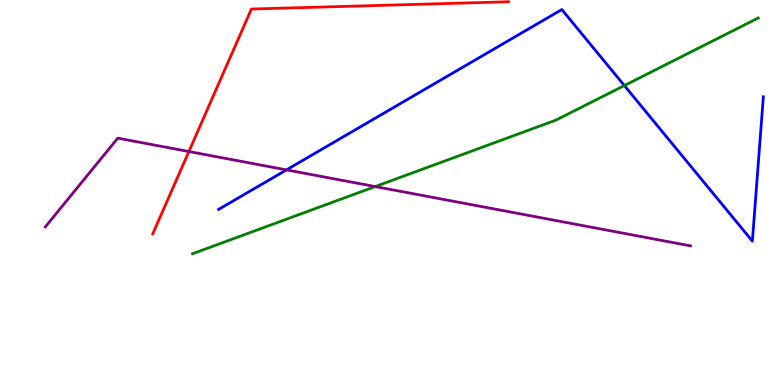[{'lines': ['blue', 'red'], 'intersections': []}, {'lines': ['green', 'red'], 'intersections': []}, {'lines': ['purple', 'red'], 'intersections': [{'x': 2.44, 'y': 6.06}]}, {'lines': ['blue', 'green'], 'intersections': [{'x': 8.06, 'y': 7.78}]}, {'lines': ['blue', 'purple'], 'intersections': [{'x': 3.7, 'y': 5.59}]}, {'lines': ['green', 'purple'], 'intersections': [{'x': 4.84, 'y': 5.15}]}]